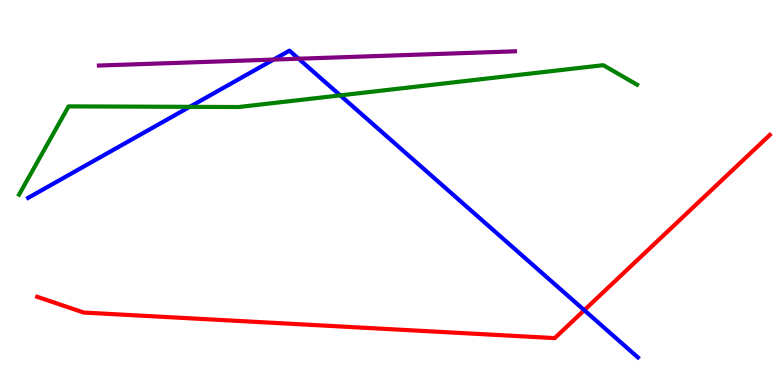[{'lines': ['blue', 'red'], 'intersections': [{'x': 7.54, 'y': 1.94}]}, {'lines': ['green', 'red'], 'intersections': []}, {'lines': ['purple', 'red'], 'intersections': []}, {'lines': ['blue', 'green'], 'intersections': [{'x': 2.45, 'y': 7.22}, {'x': 4.39, 'y': 7.52}]}, {'lines': ['blue', 'purple'], 'intersections': [{'x': 3.53, 'y': 8.45}, {'x': 3.85, 'y': 8.47}]}, {'lines': ['green', 'purple'], 'intersections': []}]